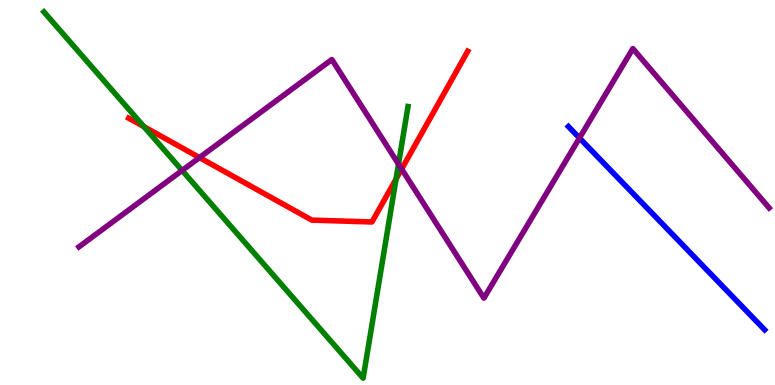[{'lines': ['blue', 'red'], 'intersections': []}, {'lines': ['green', 'red'], 'intersections': [{'x': 1.86, 'y': 6.71}, {'x': 5.11, 'y': 5.35}]}, {'lines': ['purple', 'red'], 'intersections': [{'x': 2.57, 'y': 5.91}, {'x': 5.18, 'y': 5.61}]}, {'lines': ['blue', 'green'], 'intersections': []}, {'lines': ['blue', 'purple'], 'intersections': [{'x': 7.48, 'y': 6.42}]}, {'lines': ['green', 'purple'], 'intersections': [{'x': 2.35, 'y': 5.57}, {'x': 5.14, 'y': 5.74}]}]